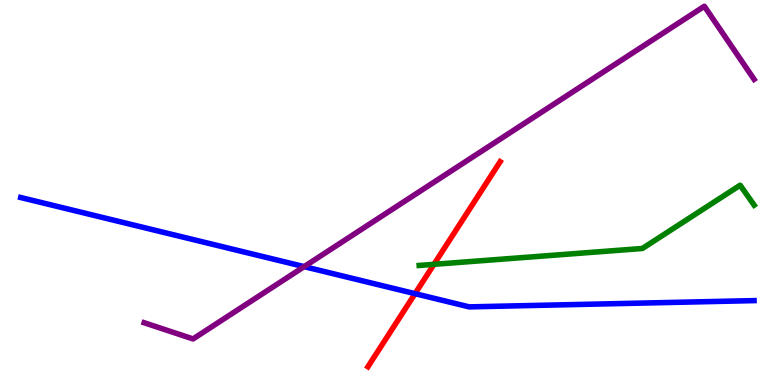[{'lines': ['blue', 'red'], 'intersections': [{'x': 5.36, 'y': 2.37}]}, {'lines': ['green', 'red'], 'intersections': [{'x': 5.6, 'y': 3.13}]}, {'lines': ['purple', 'red'], 'intersections': []}, {'lines': ['blue', 'green'], 'intersections': []}, {'lines': ['blue', 'purple'], 'intersections': [{'x': 3.92, 'y': 3.07}]}, {'lines': ['green', 'purple'], 'intersections': []}]